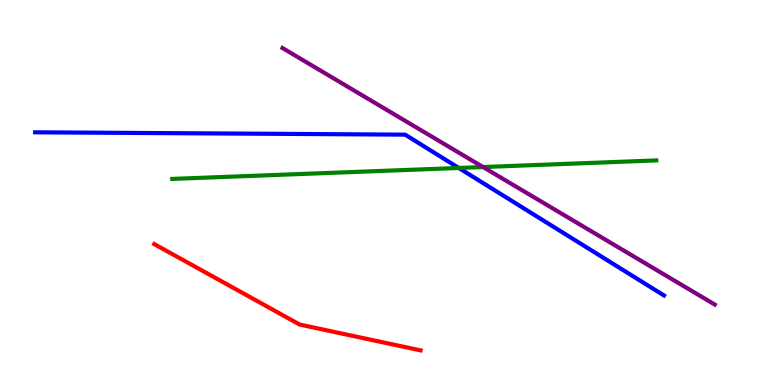[{'lines': ['blue', 'red'], 'intersections': []}, {'lines': ['green', 'red'], 'intersections': []}, {'lines': ['purple', 'red'], 'intersections': []}, {'lines': ['blue', 'green'], 'intersections': [{'x': 5.92, 'y': 5.64}]}, {'lines': ['blue', 'purple'], 'intersections': []}, {'lines': ['green', 'purple'], 'intersections': [{'x': 6.23, 'y': 5.66}]}]